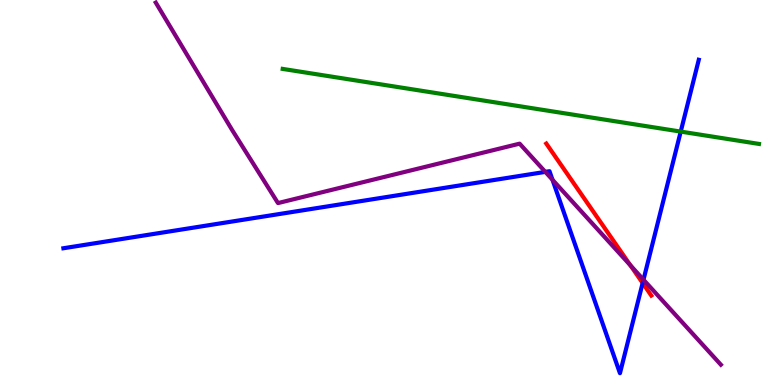[{'lines': ['blue', 'red'], 'intersections': [{'x': 8.29, 'y': 2.65}]}, {'lines': ['green', 'red'], 'intersections': []}, {'lines': ['purple', 'red'], 'intersections': [{'x': 8.14, 'y': 3.11}]}, {'lines': ['blue', 'green'], 'intersections': [{'x': 8.78, 'y': 6.58}]}, {'lines': ['blue', 'purple'], 'intersections': [{'x': 7.04, 'y': 5.54}, {'x': 7.13, 'y': 5.33}, {'x': 8.3, 'y': 2.73}]}, {'lines': ['green', 'purple'], 'intersections': []}]